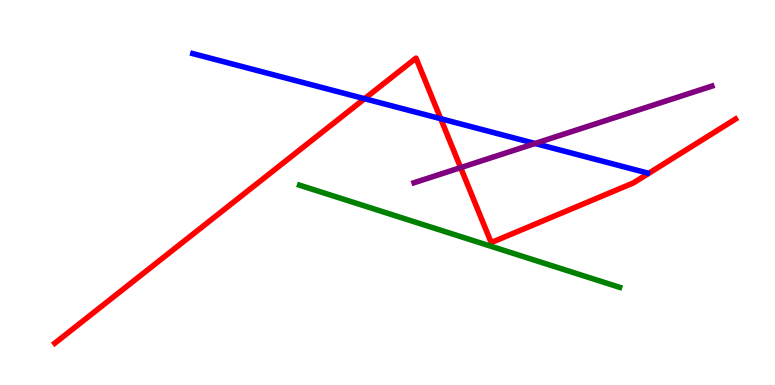[{'lines': ['blue', 'red'], 'intersections': [{'x': 4.7, 'y': 7.44}, {'x': 5.69, 'y': 6.92}]}, {'lines': ['green', 'red'], 'intersections': []}, {'lines': ['purple', 'red'], 'intersections': [{'x': 5.94, 'y': 5.65}]}, {'lines': ['blue', 'green'], 'intersections': []}, {'lines': ['blue', 'purple'], 'intersections': [{'x': 6.9, 'y': 6.27}]}, {'lines': ['green', 'purple'], 'intersections': []}]